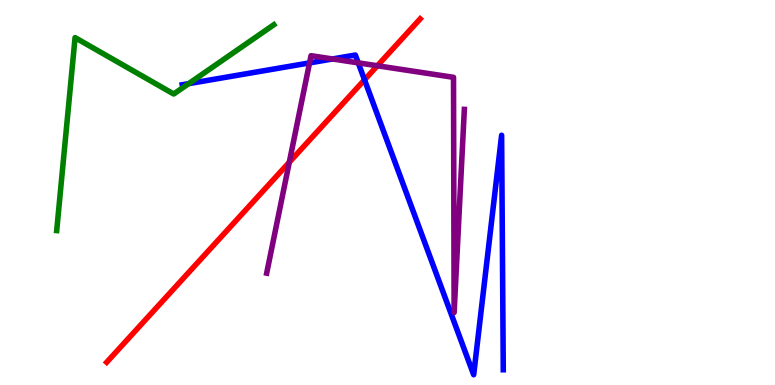[{'lines': ['blue', 'red'], 'intersections': [{'x': 4.7, 'y': 7.93}]}, {'lines': ['green', 'red'], 'intersections': []}, {'lines': ['purple', 'red'], 'intersections': [{'x': 3.73, 'y': 5.79}, {'x': 4.87, 'y': 8.29}]}, {'lines': ['blue', 'green'], 'intersections': [{'x': 2.43, 'y': 7.83}]}, {'lines': ['blue', 'purple'], 'intersections': [{'x': 3.99, 'y': 8.37}, {'x': 4.29, 'y': 8.47}, {'x': 4.62, 'y': 8.37}]}, {'lines': ['green', 'purple'], 'intersections': []}]